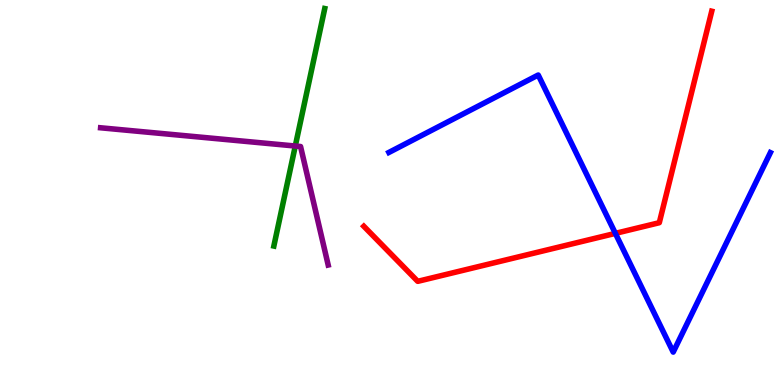[{'lines': ['blue', 'red'], 'intersections': [{'x': 7.94, 'y': 3.94}]}, {'lines': ['green', 'red'], 'intersections': []}, {'lines': ['purple', 'red'], 'intersections': []}, {'lines': ['blue', 'green'], 'intersections': []}, {'lines': ['blue', 'purple'], 'intersections': []}, {'lines': ['green', 'purple'], 'intersections': [{'x': 3.81, 'y': 6.21}]}]